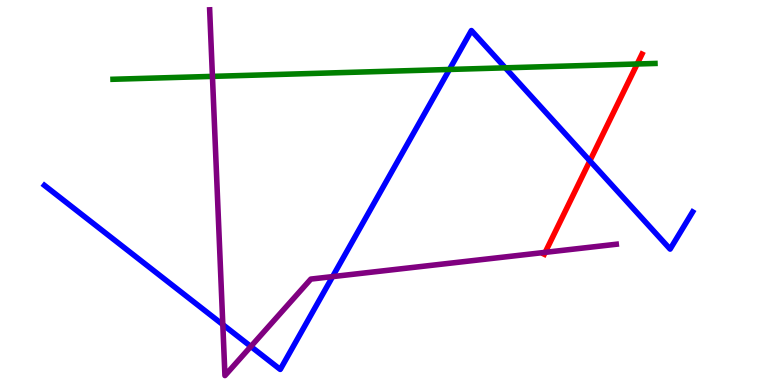[{'lines': ['blue', 'red'], 'intersections': [{'x': 7.61, 'y': 5.82}]}, {'lines': ['green', 'red'], 'intersections': [{'x': 8.22, 'y': 8.34}]}, {'lines': ['purple', 'red'], 'intersections': [{'x': 7.03, 'y': 3.45}]}, {'lines': ['blue', 'green'], 'intersections': [{'x': 5.8, 'y': 8.2}, {'x': 6.52, 'y': 8.24}]}, {'lines': ['blue', 'purple'], 'intersections': [{'x': 2.87, 'y': 1.57}, {'x': 3.24, 'y': 1.0}, {'x': 4.29, 'y': 2.82}]}, {'lines': ['green', 'purple'], 'intersections': [{'x': 2.74, 'y': 8.02}]}]